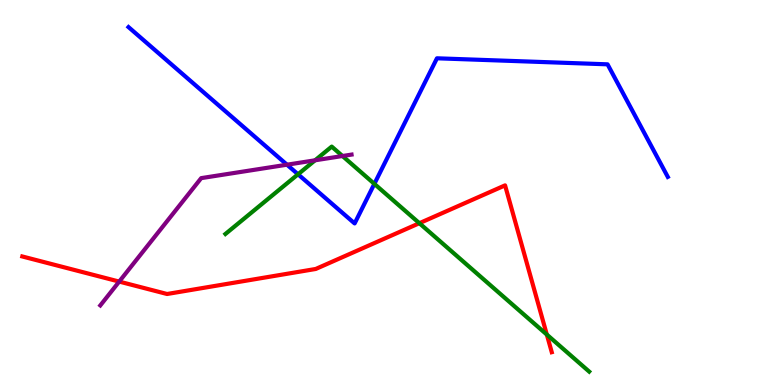[{'lines': ['blue', 'red'], 'intersections': []}, {'lines': ['green', 'red'], 'intersections': [{'x': 5.41, 'y': 4.2}, {'x': 7.06, 'y': 1.31}]}, {'lines': ['purple', 'red'], 'intersections': [{'x': 1.54, 'y': 2.69}]}, {'lines': ['blue', 'green'], 'intersections': [{'x': 3.85, 'y': 5.47}, {'x': 4.83, 'y': 5.22}]}, {'lines': ['blue', 'purple'], 'intersections': [{'x': 3.7, 'y': 5.72}]}, {'lines': ['green', 'purple'], 'intersections': [{'x': 4.07, 'y': 5.84}, {'x': 4.42, 'y': 5.95}]}]